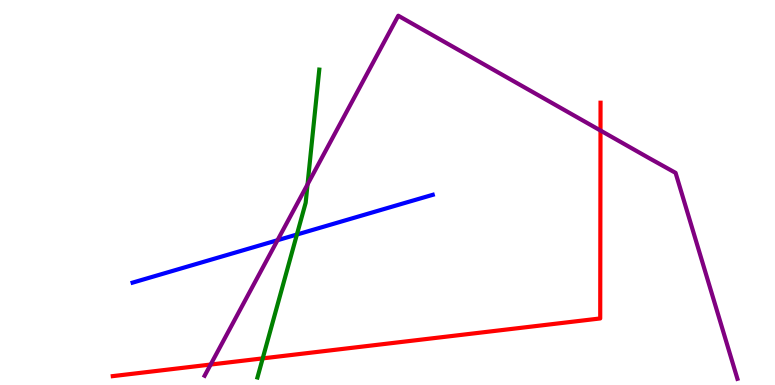[{'lines': ['blue', 'red'], 'intersections': []}, {'lines': ['green', 'red'], 'intersections': [{'x': 3.39, 'y': 0.691}]}, {'lines': ['purple', 'red'], 'intersections': [{'x': 2.72, 'y': 0.531}, {'x': 7.75, 'y': 6.61}]}, {'lines': ['blue', 'green'], 'intersections': [{'x': 3.83, 'y': 3.91}]}, {'lines': ['blue', 'purple'], 'intersections': [{'x': 3.58, 'y': 3.76}]}, {'lines': ['green', 'purple'], 'intersections': [{'x': 3.97, 'y': 5.21}]}]